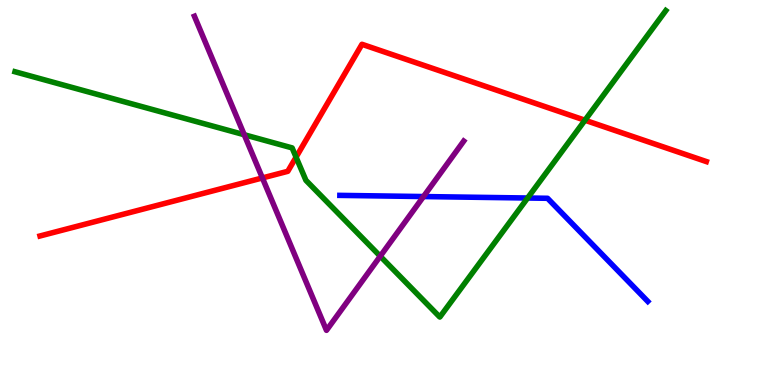[{'lines': ['blue', 'red'], 'intersections': []}, {'lines': ['green', 'red'], 'intersections': [{'x': 3.82, 'y': 5.92}, {'x': 7.55, 'y': 6.88}]}, {'lines': ['purple', 'red'], 'intersections': [{'x': 3.39, 'y': 5.38}]}, {'lines': ['blue', 'green'], 'intersections': [{'x': 6.81, 'y': 4.86}]}, {'lines': ['blue', 'purple'], 'intersections': [{'x': 5.46, 'y': 4.89}]}, {'lines': ['green', 'purple'], 'intersections': [{'x': 3.15, 'y': 6.5}, {'x': 4.91, 'y': 3.35}]}]